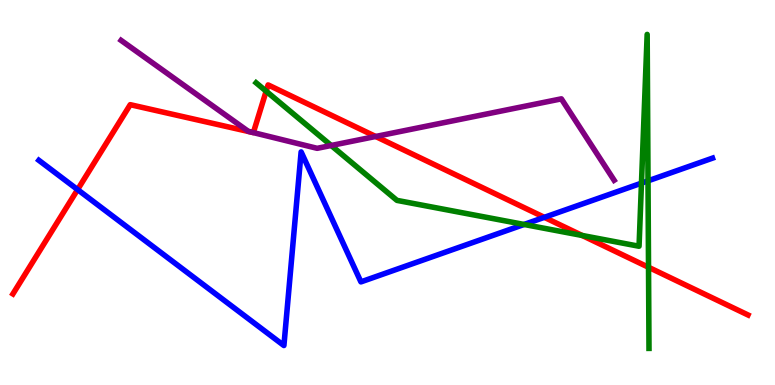[{'lines': ['blue', 'red'], 'intersections': [{'x': 1.0, 'y': 5.08}, {'x': 7.02, 'y': 4.36}]}, {'lines': ['green', 'red'], 'intersections': [{'x': 3.43, 'y': 7.63}, {'x': 7.51, 'y': 3.88}, {'x': 8.37, 'y': 3.06}]}, {'lines': ['purple', 'red'], 'intersections': [{'x': 3.27, 'y': 6.56}, {'x': 4.85, 'y': 6.46}]}, {'lines': ['blue', 'green'], 'intersections': [{'x': 6.76, 'y': 4.17}, {'x': 8.28, 'y': 5.24}, {'x': 8.36, 'y': 5.3}]}, {'lines': ['blue', 'purple'], 'intersections': []}, {'lines': ['green', 'purple'], 'intersections': [{'x': 4.27, 'y': 6.22}]}]